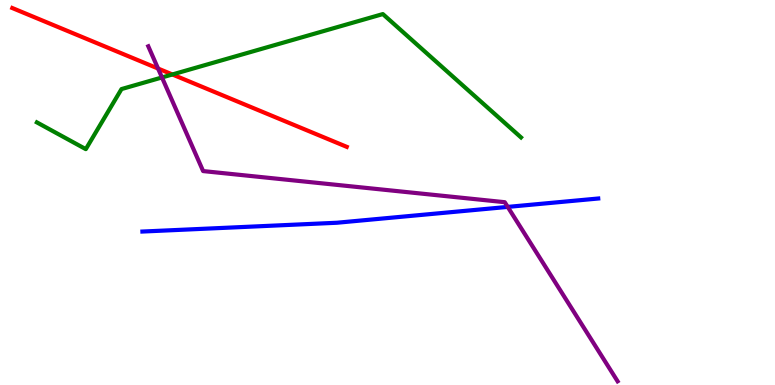[{'lines': ['blue', 'red'], 'intersections': []}, {'lines': ['green', 'red'], 'intersections': [{'x': 2.22, 'y': 8.07}]}, {'lines': ['purple', 'red'], 'intersections': [{'x': 2.04, 'y': 8.22}]}, {'lines': ['blue', 'green'], 'intersections': []}, {'lines': ['blue', 'purple'], 'intersections': [{'x': 6.55, 'y': 4.63}]}, {'lines': ['green', 'purple'], 'intersections': [{'x': 2.09, 'y': 7.99}]}]